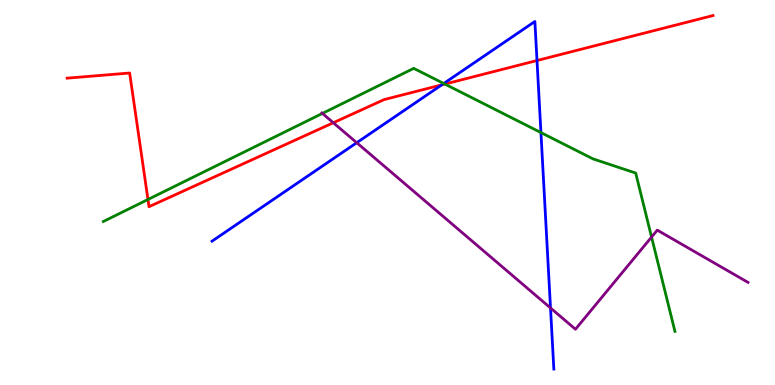[{'lines': ['blue', 'red'], 'intersections': [{'x': 5.7, 'y': 7.8}, {'x': 6.93, 'y': 8.43}]}, {'lines': ['green', 'red'], 'intersections': [{'x': 1.91, 'y': 4.82}, {'x': 5.74, 'y': 7.82}]}, {'lines': ['purple', 'red'], 'intersections': [{'x': 4.3, 'y': 6.81}]}, {'lines': ['blue', 'green'], 'intersections': [{'x': 5.73, 'y': 7.83}, {'x': 6.98, 'y': 6.56}]}, {'lines': ['blue', 'purple'], 'intersections': [{'x': 4.6, 'y': 6.29}, {'x': 7.1, 'y': 2.0}]}, {'lines': ['green', 'purple'], 'intersections': [{'x': 4.16, 'y': 7.05}, {'x': 8.41, 'y': 3.84}]}]